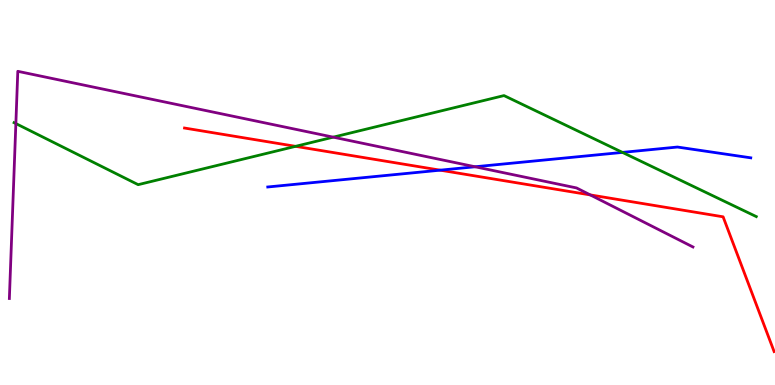[{'lines': ['blue', 'red'], 'intersections': [{'x': 5.68, 'y': 5.58}]}, {'lines': ['green', 'red'], 'intersections': [{'x': 3.81, 'y': 6.2}]}, {'lines': ['purple', 'red'], 'intersections': [{'x': 7.62, 'y': 4.94}]}, {'lines': ['blue', 'green'], 'intersections': [{'x': 8.03, 'y': 6.04}]}, {'lines': ['blue', 'purple'], 'intersections': [{'x': 6.13, 'y': 5.67}]}, {'lines': ['green', 'purple'], 'intersections': [{'x': 0.205, 'y': 6.79}, {'x': 4.3, 'y': 6.44}]}]